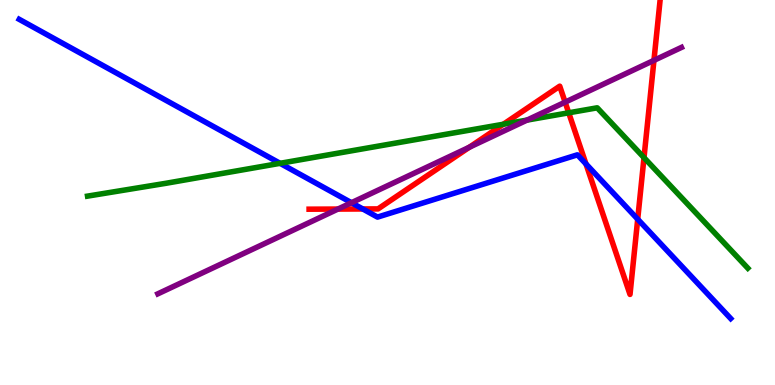[{'lines': ['blue', 'red'], 'intersections': [{'x': 4.68, 'y': 4.57}, {'x': 7.56, 'y': 5.74}, {'x': 8.23, 'y': 4.31}]}, {'lines': ['green', 'red'], 'intersections': [{'x': 6.5, 'y': 6.77}, {'x': 7.34, 'y': 7.07}, {'x': 8.31, 'y': 5.91}]}, {'lines': ['purple', 'red'], 'intersections': [{'x': 4.36, 'y': 4.57}, {'x': 6.06, 'y': 6.18}, {'x': 7.29, 'y': 7.35}, {'x': 8.44, 'y': 8.43}]}, {'lines': ['blue', 'green'], 'intersections': [{'x': 3.61, 'y': 5.76}]}, {'lines': ['blue', 'purple'], 'intersections': [{'x': 4.53, 'y': 4.73}]}, {'lines': ['green', 'purple'], 'intersections': [{'x': 6.8, 'y': 6.88}]}]